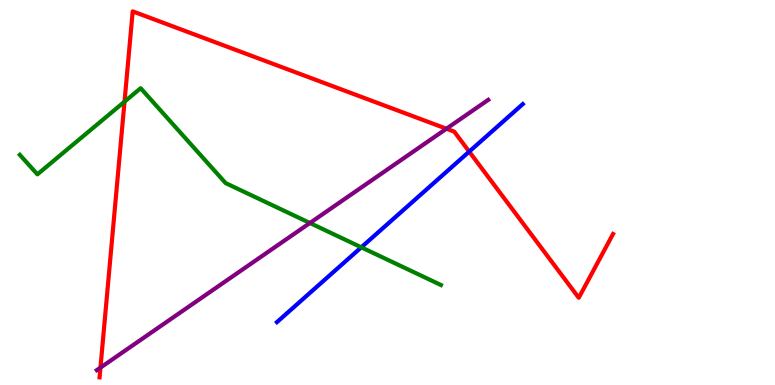[{'lines': ['blue', 'red'], 'intersections': [{'x': 6.05, 'y': 6.06}]}, {'lines': ['green', 'red'], 'intersections': [{'x': 1.61, 'y': 7.36}]}, {'lines': ['purple', 'red'], 'intersections': [{'x': 1.3, 'y': 0.451}, {'x': 5.76, 'y': 6.66}]}, {'lines': ['blue', 'green'], 'intersections': [{'x': 4.66, 'y': 3.58}]}, {'lines': ['blue', 'purple'], 'intersections': []}, {'lines': ['green', 'purple'], 'intersections': [{'x': 4.0, 'y': 4.21}]}]